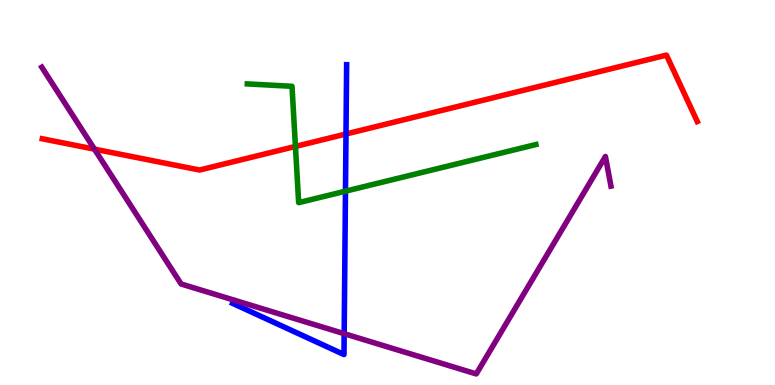[{'lines': ['blue', 'red'], 'intersections': [{'x': 4.46, 'y': 6.52}]}, {'lines': ['green', 'red'], 'intersections': [{'x': 3.81, 'y': 6.2}]}, {'lines': ['purple', 'red'], 'intersections': [{'x': 1.22, 'y': 6.13}]}, {'lines': ['blue', 'green'], 'intersections': [{'x': 4.46, 'y': 5.03}]}, {'lines': ['blue', 'purple'], 'intersections': [{'x': 4.44, 'y': 1.33}]}, {'lines': ['green', 'purple'], 'intersections': []}]